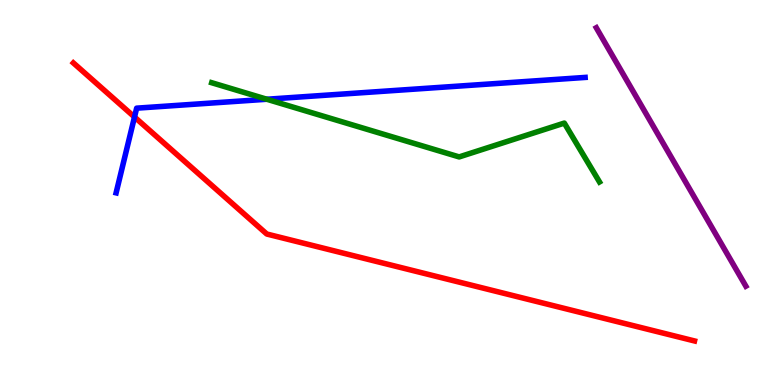[{'lines': ['blue', 'red'], 'intersections': [{'x': 1.74, 'y': 6.96}]}, {'lines': ['green', 'red'], 'intersections': []}, {'lines': ['purple', 'red'], 'intersections': []}, {'lines': ['blue', 'green'], 'intersections': [{'x': 3.44, 'y': 7.42}]}, {'lines': ['blue', 'purple'], 'intersections': []}, {'lines': ['green', 'purple'], 'intersections': []}]